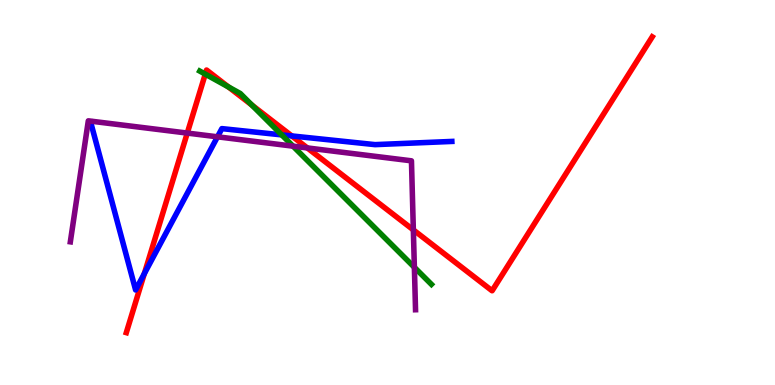[{'lines': ['blue', 'red'], 'intersections': [{'x': 1.86, 'y': 2.89}, {'x': 3.77, 'y': 6.47}]}, {'lines': ['green', 'red'], 'intersections': [{'x': 2.65, 'y': 8.07}, {'x': 2.95, 'y': 7.74}, {'x': 3.25, 'y': 7.27}]}, {'lines': ['purple', 'red'], 'intersections': [{'x': 2.42, 'y': 6.54}, {'x': 3.97, 'y': 6.16}, {'x': 5.33, 'y': 4.03}]}, {'lines': ['blue', 'green'], 'intersections': [{'x': 3.64, 'y': 6.5}]}, {'lines': ['blue', 'purple'], 'intersections': [{'x': 2.81, 'y': 6.45}]}, {'lines': ['green', 'purple'], 'intersections': [{'x': 3.78, 'y': 6.2}, {'x': 5.35, 'y': 3.06}]}]